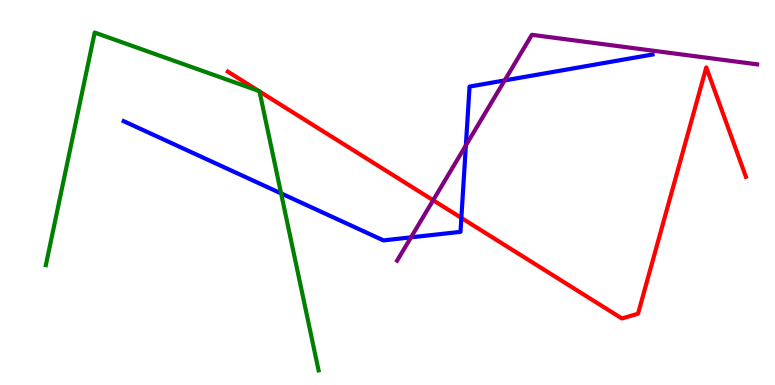[{'lines': ['blue', 'red'], 'intersections': [{'x': 5.95, 'y': 4.34}]}, {'lines': ['green', 'red'], 'intersections': [{'x': 3.34, 'y': 7.64}, {'x': 3.35, 'y': 7.62}]}, {'lines': ['purple', 'red'], 'intersections': [{'x': 5.59, 'y': 4.8}]}, {'lines': ['blue', 'green'], 'intersections': [{'x': 3.63, 'y': 4.98}]}, {'lines': ['blue', 'purple'], 'intersections': [{'x': 5.3, 'y': 3.84}, {'x': 6.01, 'y': 6.22}, {'x': 6.51, 'y': 7.91}]}, {'lines': ['green', 'purple'], 'intersections': []}]